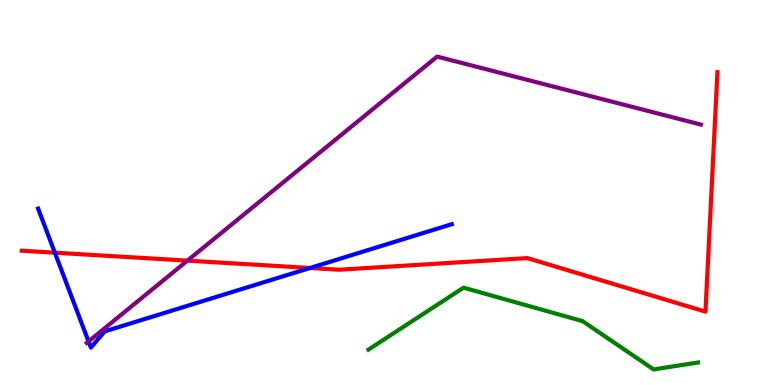[{'lines': ['blue', 'red'], 'intersections': [{'x': 0.708, 'y': 3.44}, {'x': 4.0, 'y': 3.04}]}, {'lines': ['green', 'red'], 'intersections': []}, {'lines': ['purple', 'red'], 'intersections': [{'x': 2.42, 'y': 3.23}]}, {'lines': ['blue', 'green'], 'intersections': []}, {'lines': ['blue', 'purple'], 'intersections': [{'x': 1.14, 'y': 1.13}]}, {'lines': ['green', 'purple'], 'intersections': []}]